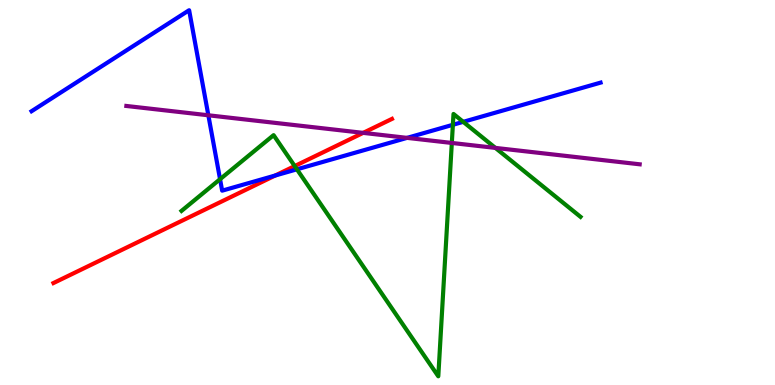[{'lines': ['blue', 'red'], 'intersections': [{'x': 3.55, 'y': 5.44}]}, {'lines': ['green', 'red'], 'intersections': [{'x': 3.8, 'y': 5.69}]}, {'lines': ['purple', 'red'], 'intersections': [{'x': 4.69, 'y': 6.55}]}, {'lines': ['blue', 'green'], 'intersections': [{'x': 2.84, 'y': 5.35}, {'x': 3.83, 'y': 5.6}, {'x': 5.84, 'y': 6.76}, {'x': 5.98, 'y': 6.84}]}, {'lines': ['blue', 'purple'], 'intersections': [{'x': 2.69, 'y': 7.01}, {'x': 5.25, 'y': 6.42}]}, {'lines': ['green', 'purple'], 'intersections': [{'x': 5.83, 'y': 6.29}, {'x': 6.39, 'y': 6.16}]}]